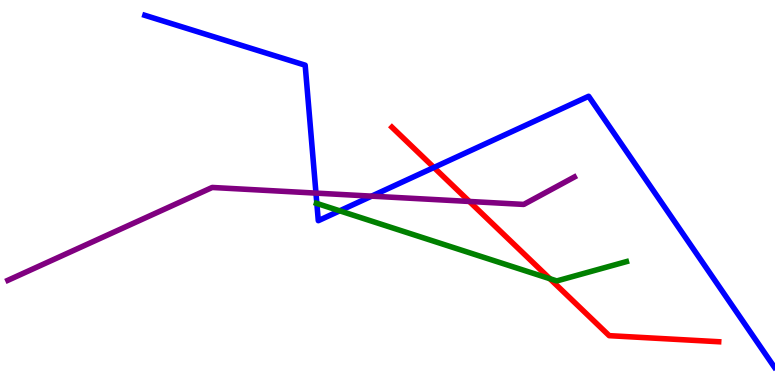[{'lines': ['blue', 'red'], 'intersections': [{'x': 5.6, 'y': 5.65}]}, {'lines': ['green', 'red'], 'intersections': [{'x': 7.09, 'y': 2.76}]}, {'lines': ['purple', 'red'], 'intersections': [{'x': 6.06, 'y': 4.77}]}, {'lines': ['blue', 'green'], 'intersections': [{'x': 4.09, 'y': 4.72}, {'x': 4.38, 'y': 4.52}]}, {'lines': ['blue', 'purple'], 'intersections': [{'x': 4.08, 'y': 4.98}, {'x': 4.8, 'y': 4.91}]}, {'lines': ['green', 'purple'], 'intersections': []}]